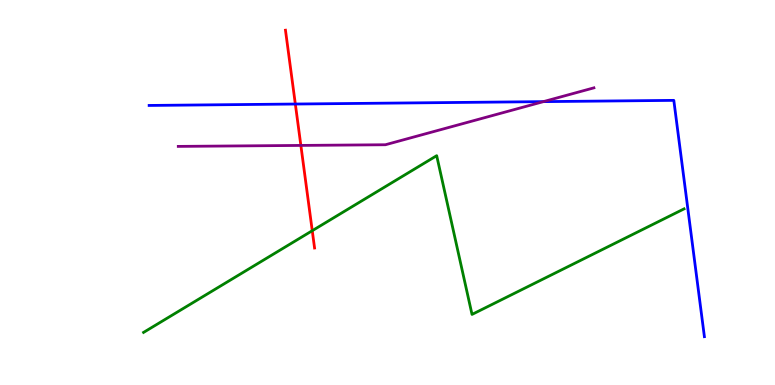[{'lines': ['blue', 'red'], 'intersections': [{'x': 3.81, 'y': 7.3}]}, {'lines': ['green', 'red'], 'intersections': [{'x': 4.03, 'y': 4.01}]}, {'lines': ['purple', 'red'], 'intersections': [{'x': 3.88, 'y': 6.22}]}, {'lines': ['blue', 'green'], 'intersections': []}, {'lines': ['blue', 'purple'], 'intersections': [{'x': 7.01, 'y': 7.36}]}, {'lines': ['green', 'purple'], 'intersections': []}]